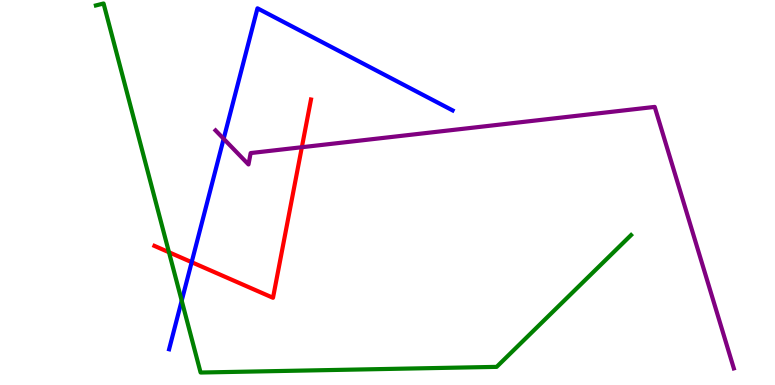[{'lines': ['blue', 'red'], 'intersections': [{'x': 2.47, 'y': 3.19}]}, {'lines': ['green', 'red'], 'intersections': [{'x': 2.18, 'y': 3.45}]}, {'lines': ['purple', 'red'], 'intersections': [{'x': 3.89, 'y': 6.18}]}, {'lines': ['blue', 'green'], 'intersections': [{'x': 2.34, 'y': 2.19}]}, {'lines': ['blue', 'purple'], 'intersections': [{'x': 2.89, 'y': 6.4}]}, {'lines': ['green', 'purple'], 'intersections': []}]